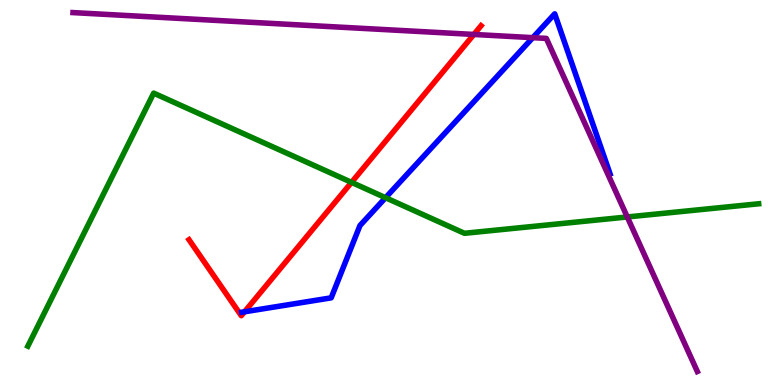[{'lines': ['blue', 'red'], 'intersections': [{'x': 3.16, 'y': 1.9}]}, {'lines': ['green', 'red'], 'intersections': [{'x': 4.54, 'y': 5.26}]}, {'lines': ['purple', 'red'], 'intersections': [{'x': 6.11, 'y': 9.11}]}, {'lines': ['blue', 'green'], 'intersections': [{'x': 4.97, 'y': 4.86}]}, {'lines': ['blue', 'purple'], 'intersections': [{'x': 6.87, 'y': 9.02}]}, {'lines': ['green', 'purple'], 'intersections': [{'x': 8.09, 'y': 4.36}]}]